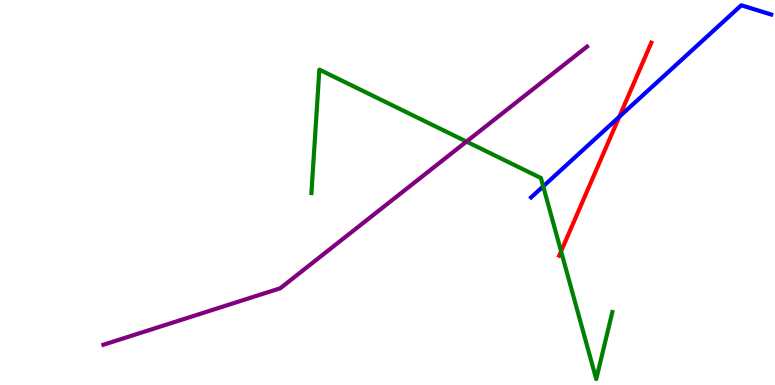[{'lines': ['blue', 'red'], 'intersections': [{'x': 7.99, 'y': 6.97}]}, {'lines': ['green', 'red'], 'intersections': [{'x': 7.24, 'y': 3.47}]}, {'lines': ['purple', 'red'], 'intersections': []}, {'lines': ['blue', 'green'], 'intersections': [{'x': 7.01, 'y': 5.16}]}, {'lines': ['blue', 'purple'], 'intersections': []}, {'lines': ['green', 'purple'], 'intersections': [{'x': 6.02, 'y': 6.32}]}]